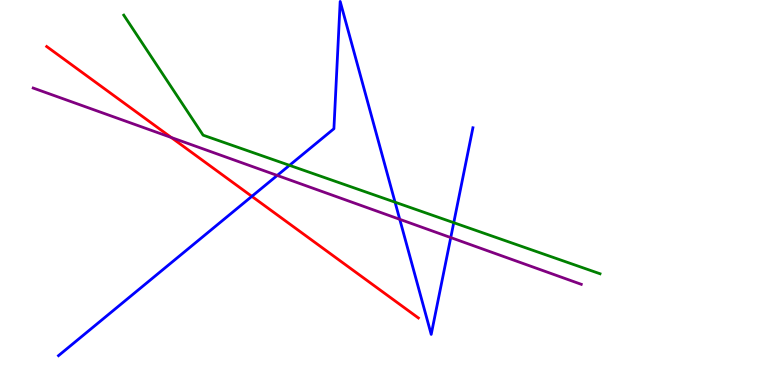[{'lines': ['blue', 'red'], 'intersections': [{'x': 3.25, 'y': 4.9}]}, {'lines': ['green', 'red'], 'intersections': []}, {'lines': ['purple', 'red'], 'intersections': [{'x': 2.21, 'y': 6.43}]}, {'lines': ['blue', 'green'], 'intersections': [{'x': 3.74, 'y': 5.71}, {'x': 5.1, 'y': 4.75}, {'x': 5.85, 'y': 4.22}]}, {'lines': ['blue', 'purple'], 'intersections': [{'x': 3.58, 'y': 5.44}, {'x': 5.16, 'y': 4.3}, {'x': 5.82, 'y': 3.83}]}, {'lines': ['green', 'purple'], 'intersections': []}]